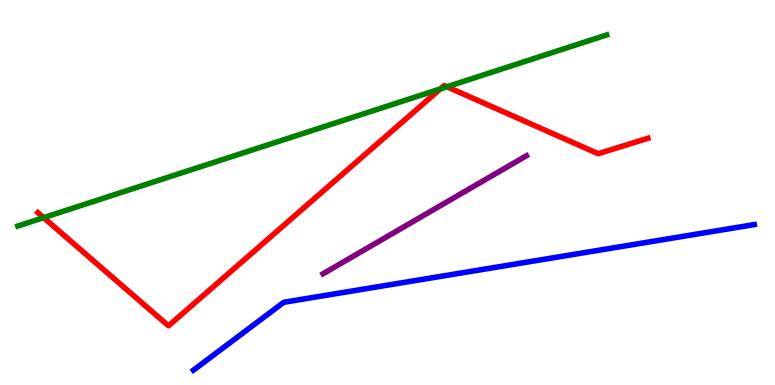[{'lines': ['blue', 'red'], 'intersections': []}, {'lines': ['green', 'red'], 'intersections': [{'x': 0.563, 'y': 4.35}, {'x': 5.68, 'y': 7.69}, {'x': 5.77, 'y': 7.75}]}, {'lines': ['purple', 'red'], 'intersections': []}, {'lines': ['blue', 'green'], 'intersections': []}, {'lines': ['blue', 'purple'], 'intersections': []}, {'lines': ['green', 'purple'], 'intersections': []}]